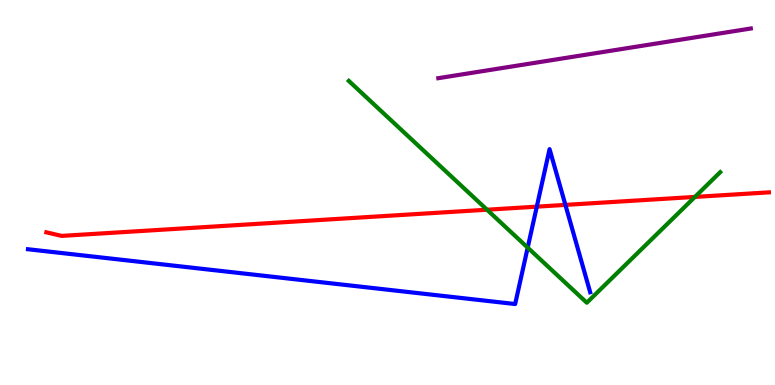[{'lines': ['blue', 'red'], 'intersections': [{'x': 6.93, 'y': 4.63}, {'x': 7.3, 'y': 4.68}]}, {'lines': ['green', 'red'], 'intersections': [{'x': 6.28, 'y': 4.55}, {'x': 8.97, 'y': 4.89}]}, {'lines': ['purple', 'red'], 'intersections': []}, {'lines': ['blue', 'green'], 'intersections': [{'x': 6.81, 'y': 3.57}]}, {'lines': ['blue', 'purple'], 'intersections': []}, {'lines': ['green', 'purple'], 'intersections': []}]